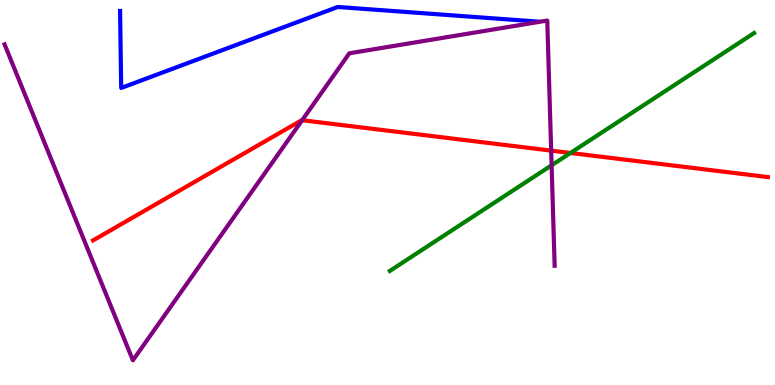[{'lines': ['blue', 'red'], 'intersections': []}, {'lines': ['green', 'red'], 'intersections': [{'x': 7.36, 'y': 6.03}]}, {'lines': ['purple', 'red'], 'intersections': [{'x': 3.9, 'y': 6.88}, {'x': 7.11, 'y': 6.09}]}, {'lines': ['blue', 'green'], 'intersections': []}, {'lines': ['blue', 'purple'], 'intersections': []}, {'lines': ['green', 'purple'], 'intersections': [{'x': 7.12, 'y': 5.71}]}]